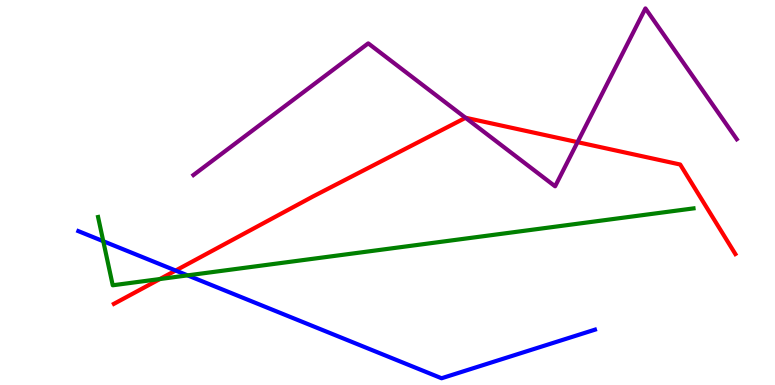[{'lines': ['blue', 'red'], 'intersections': [{'x': 2.27, 'y': 2.97}]}, {'lines': ['green', 'red'], 'intersections': [{'x': 2.06, 'y': 2.75}]}, {'lines': ['purple', 'red'], 'intersections': [{'x': 6.01, 'y': 6.94}, {'x': 7.45, 'y': 6.31}]}, {'lines': ['blue', 'green'], 'intersections': [{'x': 1.33, 'y': 3.73}, {'x': 2.42, 'y': 2.85}]}, {'lines': ['blue', 'purple'], 'intersections': []}, {'lines': ['green', 'purple'], 'intersections': []}]